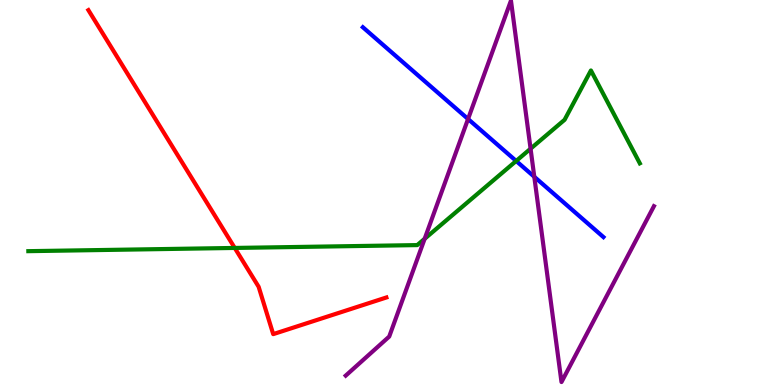[{'lines': ['blue', 'red'], 'intersections': []}, {'lines': ['green', 'red'], 'intersections': [{'x': 3.03, 'y': 3.56}]}, {'lines': ['purple', 'red'], 'intersections': []}, {'lines': ['blue', 'green'], 'intersections': [{'x': 6.66, 'y': 5.82}]}, {'lines': ['blue', 'purple'], 'intersections': [{'x': 6.04, 'y': 6.91}, {'x': 6.89, 'y': 5.41}]}, {'lines': ['green', 'purple'], 'intersections': [{'x': 5.48, 'y': 3.8}, {'x': 6.85, 'y': 6.14}]}]